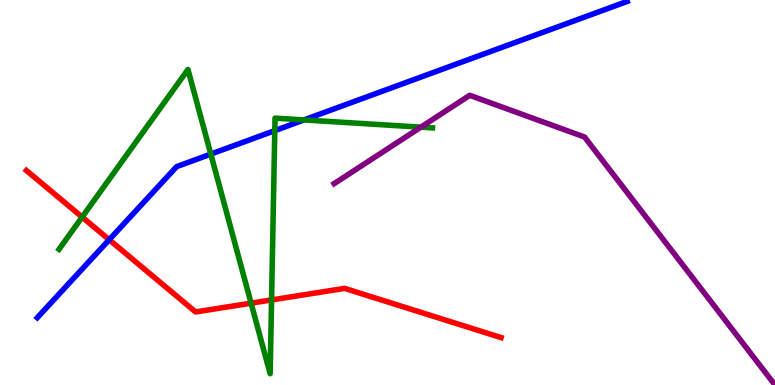[{'lines': ['blue', 'red'], 'intersections': [{'x': 1.41, 'y': 3.77}]}, {'lines': ['green', 'red'], 'intersections': [{'x': 1.06, 'y': 4.36}, {'x': 3.24, 'y': 2.13}, {'x': 3.5, 'y': 2.21}]}, {'lines': ['purple', 'red'], 'intersections': []}, {'lines': ['blue', 'green'], 'intersections': [{'x': 2.72, 'y': 6.0}, {'x': 3.55, 'y': 6.61}, {'x': 3.92, 'y': 6.88}]}, {'lines': ['blue', 'purple'], 'intersections': []}, {'lines': ['green', 'purple'], 'intersections': [{'x': 5.43, 'y': 6.7}]}]